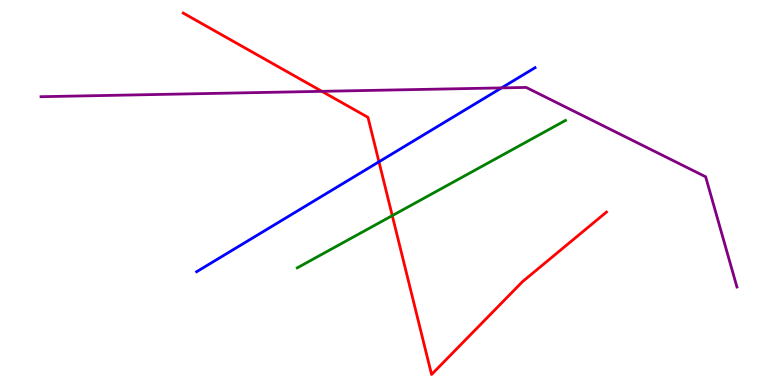[{'lines': ['blue', 'red'], 'intersections': [{'x': 4.89, 'y': 5.8}]}, {'lines': ['green', 'red'], 'intersections': [{'x': 5.06, 'y': 4.4}]}, {'lines': ['purple', 'red'], 'intersections': [{'x': 4.15, 'y': 7.63}]}, {'lines': ['blue', 'green'], 'intersections': []}, {'lines': ['blue', 'purple'], 'intersections': [{'x': 6.47, 'y': 7.72}]}, {'lines': ['green', 'purple'], 'intersections': []}]